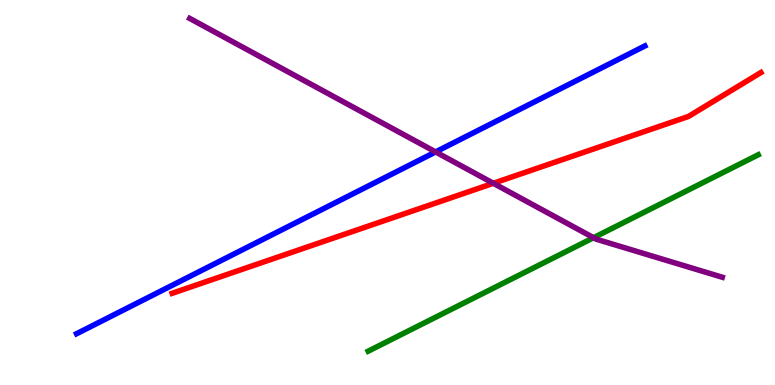[{'lines': ['blue', 'red'], 'intersections': []}, {'lines': ['green', 'red'], 'intersections': []}, {'lines': ['purple', 'red'], 'intersections': [{'x': 6.37, 'y': 5.24}]}, {'lines': ['blue', 'green'], 'intersections': []}, {'lines': ['blue', 'purple'], 'intersections': [{'x': 5.62, 'y': 6.05}]}, {'lines': ['green', 'purple'], 'intersections': [{'x': 7.66, 'y': 3.83}]}]